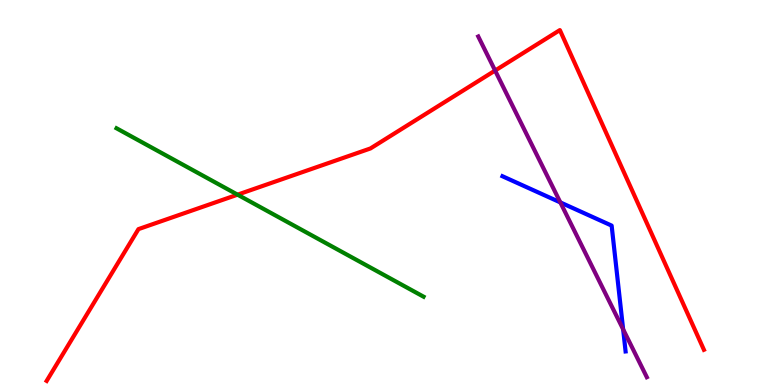[{'lines': ['blue', 'red'], 'intersections': []}, {'lines': ['green', 'red'], 'intersections': [{'x': 3.07, 'y': 4.94}]}, {'lines': ['purple', 'red'], 'intersections': [{'x': 6.39, 'y': 8.17}]}, {'lines': ['blue', 'green'], 'intersections': []}, {'lines': ['blue', 'purple'], 'intersections': [{'x': 7.23, 'y': 4.74}, {'x': 8.04, 'y': 1.45}]}, {'lines': ['green', 'purple'], 'intersections': []}]